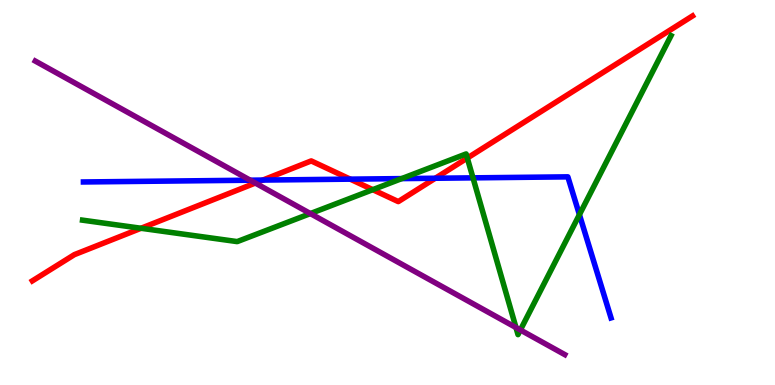[{'lines': ['blue', 'red'], 'intersections': [{'x': 3.39, 'y': 5.32}, {'x': 4.52, 'y': 5.35}, {'x': 5.62, 'y': 5.37}]}, {'lines': ['green', 'red'], 'intersections': [{'x': 1.82, 'y': 4.07}, {'x': 4.81, 'y': 5.07}, {'x': 6.03, 'y': 5.89}]}, {'lines': ['purple', 'red'], 'intersections': [{'x': 3.29, 'y': 5.25}]}, {'lines': ['blue', 'green'], 'intersections': [{'x': 5.18, 'y': 5.36}, {'x': 6.1, 'y': 5.38}, {'x': 7.48, 'y': 4.42}]}, {'lines': ['blue', 'purple'], 'intersections': [{'x': 3.23, 'y': 5.32}]}, {'lines': ['green', 'purple'], 'intersections': [{'x': 4.01, 'y': 4.45}, {'x': 6.66, 'y': 1.49}, {'x': 6.71, 'y': 1.43}]}]